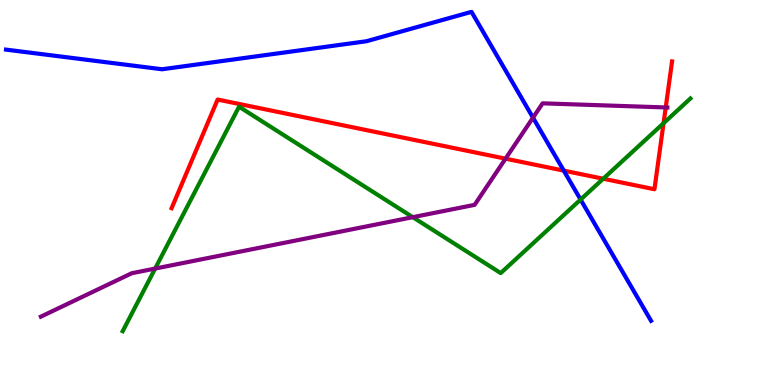[{'lines': ['blue', 'red'], 'intersections': [{'x': 7.27, 'y': 5.57}]}, {'lines': ['green', 'red'], 'intersections': [{'x': 7.78, 'y': 5.36}, {'x': 8.56, 'y': 6.8}]}, {'lines': ['purple', 'red'], 'intersections': [{'x': 6.52, 'y': 5.88}, {'x': 8.59, 'y': 7.21}]}, {'lines': ['blue', 'green'], 'intersections': [{'x': 7.49, 'y': 4.82}]}, {'lines': ['blue', 'purple'], 'intersections': [{'x': 6.88, 'y': 6.94}]}, {'lines': ['green', 'purple'], 'intersections': [{'x': 2.0, 'y': 3.02}, {'x': 5.33, 'y': 4.36}]}]